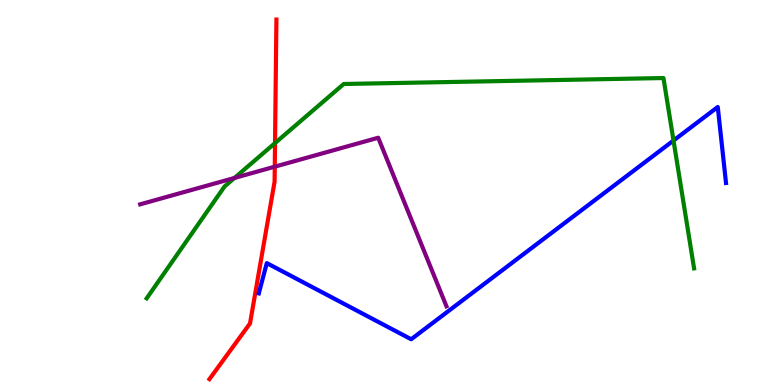[{'lines': ['blue', 'red'], 'intersections': []}, {'lines': ['green', 'red'], 'intersections': [{'x': 3.55, 'y': 6.28}]}, {'lines': ['purple', 'red'], 'intersections': [{'x': 3.55, 'y': 5.67}]}, {'lines': ['blue', 'green'], 'intersections': [{'x': 8.69, 'y': 6.35}]}, {'lines': ['blue', 'purple'], 'intersections': []}, {'lines': ['green', 'purple'], 'intersections': [{'x': 3.03, 'y': 5.38}]}]